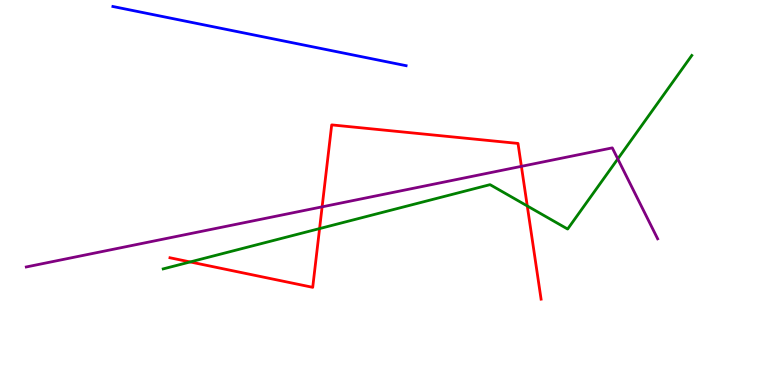[{'lines': ['blue', 'red'], 'intersections': []}, {'lines': ['green', 'red'], 'intersections': [{'x': 2.45, 'y': 3.2}, {'x': 4.12, 'y': 4.06}, {'x': 6.8, 'y': 4.65}]}, {'lines': ['purple', 'red'], 'intersections': [{'x': 4.16, 'y': 4.63}, {'x': 6.73, 'y': 5.68}]}, {'lines': ['blue', 'green'], 'intersections': []}, {'lines': ['blue', 'purple'], 'intersections': []}, {'lines': ['green', 'purple'], 'intersections': [{'x': 7.97, 'y': 5.87}]}]